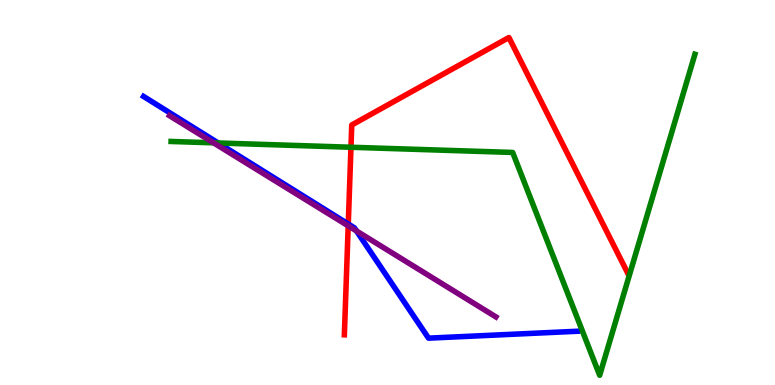[{'lines': ['blue', 'red'], 'intersections': [{'x': 4.49, 'y': 4.18}]}, {'lines': ['green', 'red'], 'intersections': [{'x': 4.53, 'y': 6.18}]}, {'lines': ['purple', 'red'], 'intersections': [{'x': 4.49, 'y': 4.13}]}, {'lines': ['blue', 'green'], 'intersections': [{'x': 2.82, 'y': 6.29}]}, {'lines': ['blue', 'purple'], 'intersections': [{'x': 4.6, 'y': 4.0}]}, {'lines': ['green', 'purple'], 'intersections': [{'x': 2.76, 'y': 6.29}]}]